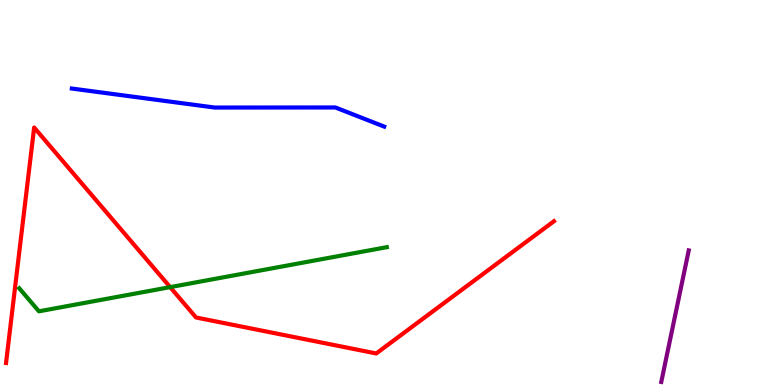[{'lines': ['blue', 'red'], 'intersections': []}, {'lines': ['green', 'red'], 'intersections': [{'x': 2.2, 'y': 2.54}]}, {'lines': ['purple', 'red'], 'intersections': []}, {'lines': ['blue', 'green'], 'intersections': []}, {'lines': ['blue', 'purple'], 'intersections': []}, {'lines': ['green', 'purple'], 'intersections': []}]